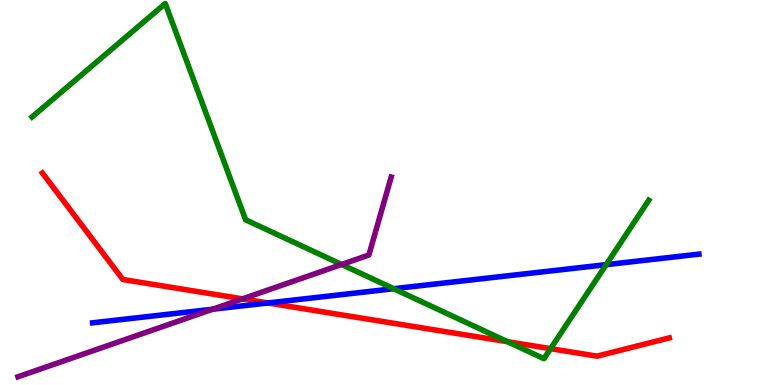[{'lines': ['blue', 'red'], 'intersections': [{'x': 3.46, 'y': 2.13}]}, {'lines': ['green', 'red'], 'intersections': [{'x': 6.55, 'y': 1.13}, {'x': 7.1, 'y': 0.944}]}, {'lines': ['purple', 'red'], 'intersections': [{'x': 3.13, 'y': 2.24}]}, {'lines': ['blue', 'green'], 'intersections': [{'x': 5.08, 'y': 2.5}, {'x': 7.82, 'y': 3.13}]}, {'lines': ['blue', 'purple'], 'intersections': [{'x': 2.74, 'y': 1.97}]}, {'lines': ['green', 'purple'], 'intersections': [{'x': 4.41, 'y': 3.13}]}]